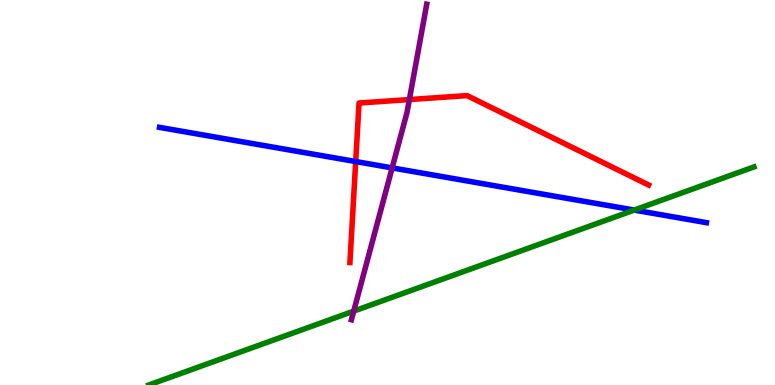[{'lines': ['blue', 'red'], 'intersections': [{'x': 4.59, 'y': 5.8}]}, {'lines': ['green', 'red'], 'intersections': []}, {'lines': ['purple', 'red'], 'intersections': [{'x': 5.28, 'y': 7.41}]}, {'lines': ['blue', 'green'], 'intersections': [{'x': 8.18, 'y': 4.54}]}, {'lines': ['blue', 'purple'], 'intersections': [{'x': 5.06, 'y': 5.64}]}, {'lines': ['green', 'purple'], 'intersections': [{'x': 4.56, 'y': 1.92}]}]